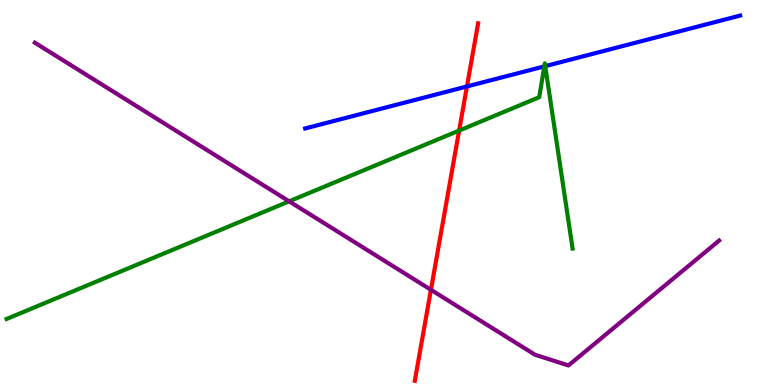[{'lines': ['blue', 'red'], 'intersections': [{'x': 6.03, 'y': 7.75}]}, {'lines': ['green', 'red'], 'intersections': [{'x': 5.92, 'y': 6.61}]}, {'lines': ['purple', 'red'], 'intersections': [{'x': 5.56, 'y': 2.47}]}, {'lines': ['blue', 'green'], 'intersections': [{'x': 7.02, 'y': 8.28}, {'x': 7.04, 'y': 8.28}]}, {'lines': ['blue', 'purple'], 'intersections': []}, {'lines': ['green', 'purple'], 'intersections': [{'x': 3.73, 'y': 4.77}]}]